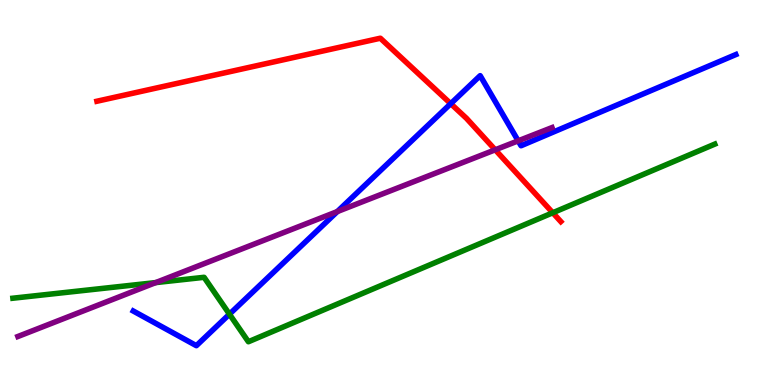[{'lines': ['blue', 'red'], 'intersections': [{'x': 5.82, 'y': 7.31}]}, {'lines': ['green', 'red'], 'intersections': [{'x': 7.13, 'y': 4.47}]}, {'lines': ['purple', 'red'], 'intersections': [{'x': 6.39, 'y': 6.11}]}, {'lines': ['blue', 'green'], 'intersections': [{'x': 2.96, 'y': 1.84}]}, {'lines': ['blue', 'purple'], 'intersections': [{'x': 4.35, 'y': 4.5}, {'x': 6.69, 'y': 6.34}]}, {'lines': ['green', 'purple'], 'intersections': [{'x': 2.01, 'y': 2.66}]}]